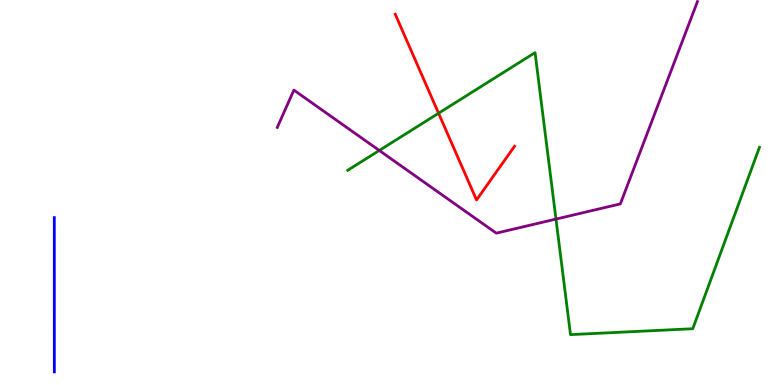[{'lines': ['blue', 'red'], 'intersections': []}, {'lines': ['green', 'red'], 'intersections': [{'x': 5.66, 'y': 7.06}]}, {'lines': ['purple', 'red'], 'intersections': []}, {'lines': ['blue', 'green'], 'intersections': []}, {'lines': ['blue', 'purple'], 'intersections': []}, {'lines': ['green', 'purple'], 'intersections': [{'x': 4.89, 'y': 6.09}, {'x': 7.17, 'y': 4.31}]}]